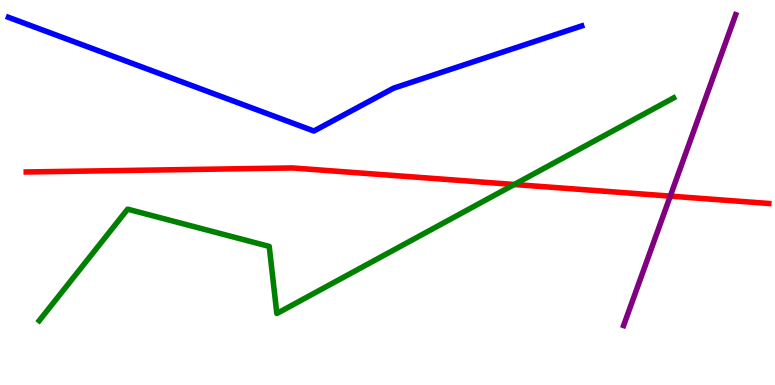[{'lines': ['blue', 'red'], 'intersections': []}, {'lines': ['green', 'red'], 'intersections': [{'x': 6.64, 'y': 5.21}]}, {'lines': ['purple', 'red'], 'intersections': [{'x': 8.65, 'y': 4.91}]}, {'lines': ['blue', 'green'], 'intersections': []}, {'lines': ['blue', 'purple'], 'intersections': []}, {'lines': ['green', 'purple'], 'intersections': []}]